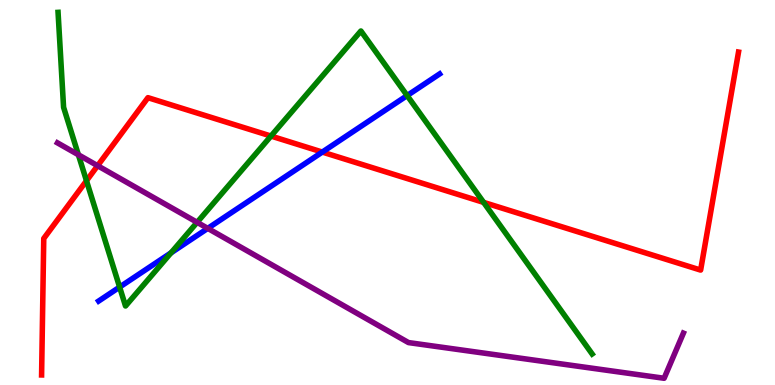[{'lines': ['blue', 'red'], 'intersections': [{'x': 4.16, 'y': 6.05}]}, {'lines': ['green', 'red'], 'intersections': [{'x': 1.12, 'y': 5.3}, {'x': 3.5, 'y': 6.47}, {'x': 6.24, 'y': 4.74}]}, {'lines': ['purple', 'red'], 'intersections': [{'x': 1.26, 'y': 5.7}]}, {'lines': ['blue', 'green'], 'intersections': [{'x': 1.54, 'y': 2.54}, {'x': 2.21, 'y': 3.43}, {'x': 5.25, 'y': 7.52}]}, {'lines': ['blue', 'purple'], 'intersections': [{'x': 2.68, 'y': 4.07}]}, {'lines': ['green', 'purple'], 'intersections': [{'x': 1.01, 'y': 5.98}, {'x': 2.54, 'y': 4.23}]}]